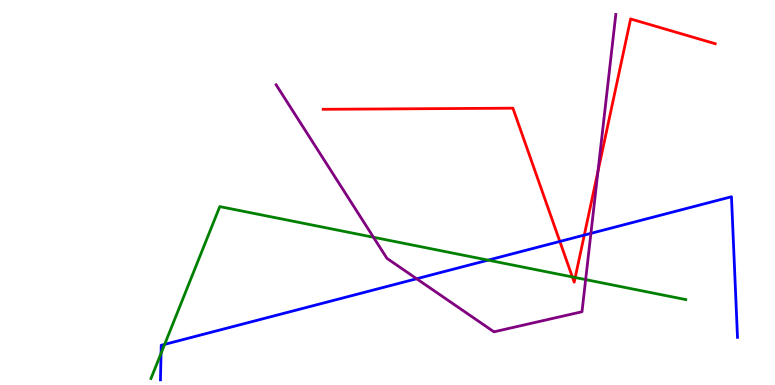[{'lines': ['blue', 'red'], 'intersections': [{'x': 7.22, 'y': 3.73}, {'x': 7.54, 'y': 3.89}]}, {'lines': ['green', 'red'], 'intersections': [{'x': 7.39, 'y': 2.81}, {'x': 7.42, 'y': 2.79}]}, {'lines': ['purple', 'red'], 'intersections': [{'x': 7.72, 'y': 5.55}]}, {'lines': ['blue', 'green'], 'intersections': [{'x': 2.08, 'y': 0.822}, {'x': 2.12, 'y': 1.05}, {'x': 6.3, 'y': 3.24}]}, {'lines': ['blue', 'purple'], 'intersections': [{'x': 5.38, 'y': 2.76}, {'x': 7.62, 'y': 3.94}]}, {'lines': ['green', 'purple'], 'intersections': [{'x': 4.82, 'y': 3.84}, {'x': 7.56, 'y': 2.74}]}]